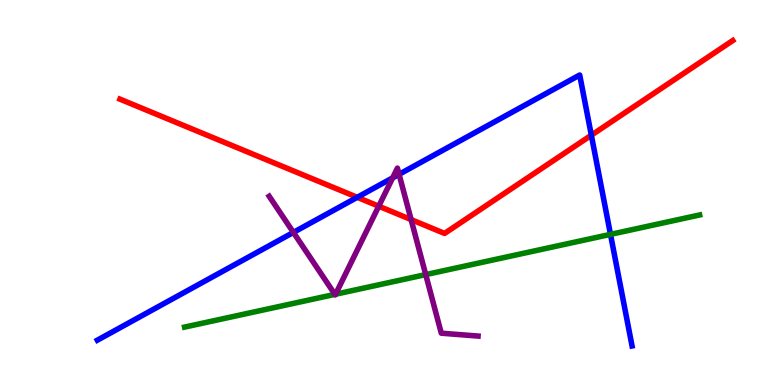[{'lines': ['blue', 'red'], 'intersections': [{'x': 4.61, 'y': 4.88}, {'x': 7.63, 'y': 6.49}]}, {'lines': ['green', 'red'], 'intersections': []}, {'lines': ['purple', 'red'], 'intersections': [{'x': 4.89, 'y': 4.64}, {'x': 5.3, 'y': 4.3}]}, {'lines': ['blue', 'green'], 'intersections': [{'x': 7.88, 'y': 3.91}]}, {'lines': ['blue', 'purple'], 'intersections': [{'x': 3.79, 'y': 3.96}, {'x': 5.07, 'y': 5.38}, {'x': 5.15, 'y': 5.47}]}, {'lines': ['green', 'purple'], 'intersections': [{'x': 4.32, 'y': 2.35}, {'x': 4.33, 'y': 2.36}, {'x': 5.49, 'y': 2.87}]}]